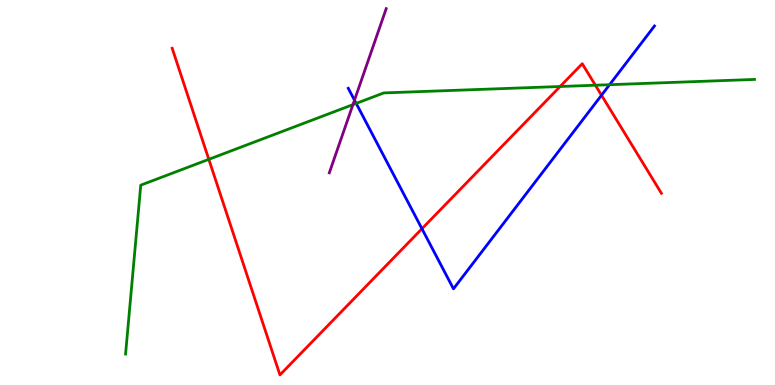[{'lines': ['blue', 'red'], 'intersections': [{'x': 5.44, 'y': 4.06}, {'x': 7.76, 'y': 7.53}]}, {'lines': ['green', 'red'], 'intersections': [{'x': 2.69, 'y': 5.86}, {'x': 7.23, 'y': 7.75}, {'x': 7.68, 'y': 7.79}]}, {'lines': ['purple', 'red'], 'intersections': []}, {'lines': ['blue', 'green'], 'intersections': [{'x': 4.6, 'y': 7.31}, {'x': 7.87, 'y': 7.8}]}, {'lines': ['blue', 'purple'], 'intersections': [{'x': 4.57, 'y': 7.4}]}, {'lines': ['green', 'purple'], 'intersections': [{'x': 4.55, 'y': 7.28}]}]